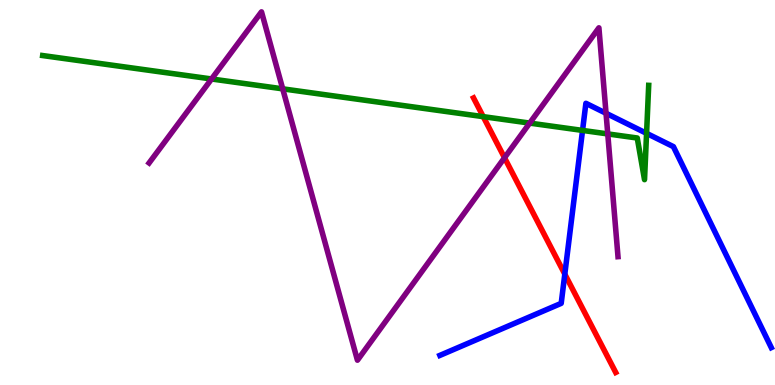[{'lines': ['blue', 'red'], 'intersections': [{'x': 7.29, 'y': 2.88}]}, {'lines': ['green', 'red'], 'intersections': [{'x': 6.24, 'y': 6.97}]}, {'lines': ['purple', 'red'], 'intersections': [{'x': 6.51, 'y': 5.9}]}, {'lines': ['blue', 'green'], 'intersections': [{'x': 7.52, 'y': 6.61}, {'x': 8.34, 'y': 6.54}]}, {'lines': ['blue', 'purple'], 'intersections': [{'x': 7.82, 'y': 7.06}]}, {'lines': ['green', 'purple'], 'intersections': [{'x': 2.73, 'y': 7.95}, {'x': 3.65, 'y': 7.69}, {'x': 6.83, 'y': 6.8}, {'x': 7.84, 'y': 6.52}]}]